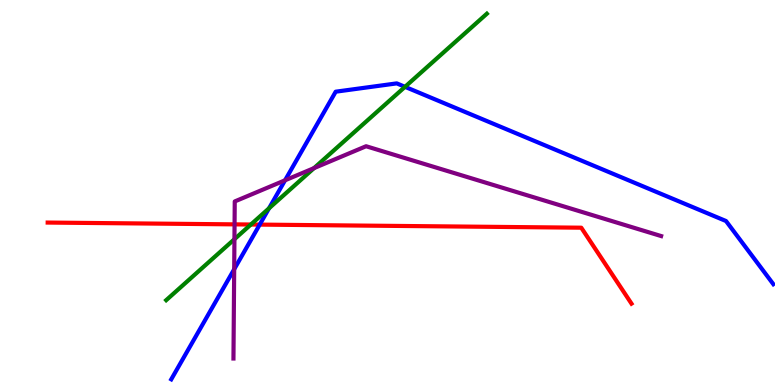[{'lines': ['blue', 'red'], 'intersections': [{'x': 3.35, 'y': 4.17}]}, {'lines': ['green', 'red'], 'intersections': [{'x': 3.24, 'y': 4.17}]}, {'lines': ['purple', 'red'], 'intersections': [{'x': 3.03, 'y': 4.17}]}, {'lines': ['blue', 'green'], 'intersections': [{'x': 3.47, 'y': 4.59}, {'x': 5.23, 'y': 7.74}]}, {'lines': ['blue', 'purple'], 'intersections': [{'x': 3.02, 'y': 3.01}, {'x': 3.68, 'y': 5.32}]}, {'lines': ['green', 'purple'], 'intersections': [{'x': 3.03, 'y': 3.79}, {'x': 4.05, 'y': 5.63}]}]